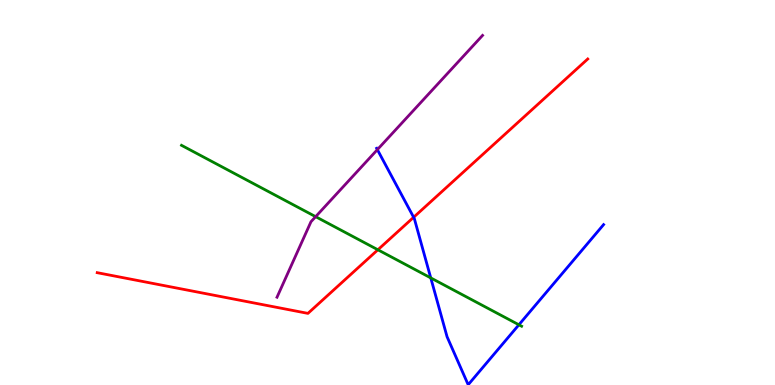[{'lines': ['blue', 'red'], 'intersections': [{'x': 5.34, 'y': 4.36}]}, {'lines': ['green', 'red'], 'intersections': [{'x': 4.88, 'y': 3.51}]}, {'lines': ['purple', 'red'], 'intersections': []}, {'lines': ['blue', 'green'], 'intersections': [{'x': 5.56, 'y': 2.78}, {'x': 6.7, 'y': 1.56}]}, {'lines': ['blue', 'purple'], 'intersections': [{'x': 4.87, 'y': 6.11}]}, {'lines': ['green', 'purple'], 'intersections': [{'x': 4.07, 'y': 4.37}]}]